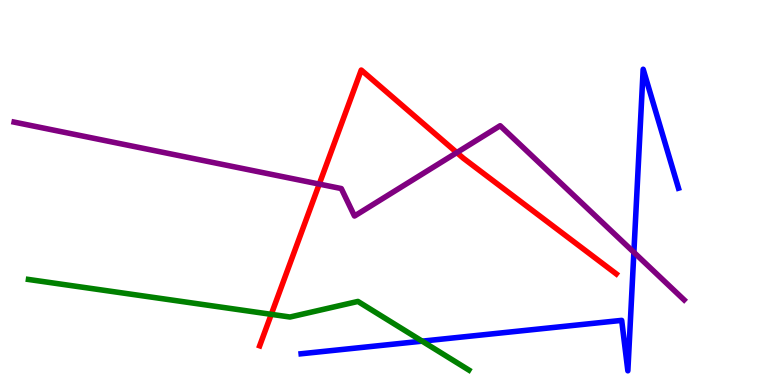[{'lines': ['blue', 'red'], 'intersections': []}, {'lines': ['green', 'red'], 'intersections': [{'x': 3.5, 'y': 1.84}]}, {'lines': ['purple', 'red'], 'intersections': [{'x': 4.12, 'y': 5.22}, {'x': 5.89, 'y': 6.04}]}, {'lines': ['blue', 'green'], 'intersections': [{'x': 5.45, 'y': 1.14}]}, {'lines': ['blue', 'purple'], 'intersections': [{'x': 8.18, 'y': 3.45}]}, {'lines': ['green', 'purple'], 'intersections': []}]